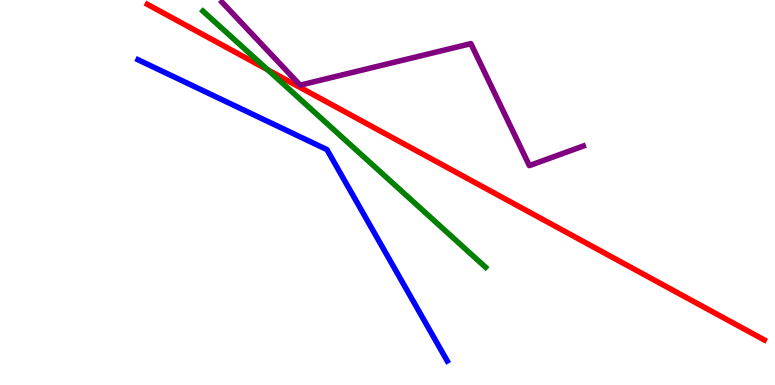[{'lines': ['blue', 'red'], 'intersections': []}, {'lines': ['green', 'red'], 'intersections': [{'x': 3.45, 'y': 8.19}]}, {'lines': ['purple', 'red'], 'intersections': []}, {'lines': ['blue', 'green'], 'intersections': []}, {'lines': ['blue', 'purple'], 'intersections': []}, {'lines': ['green', 'purple'], 'intersections': []}]